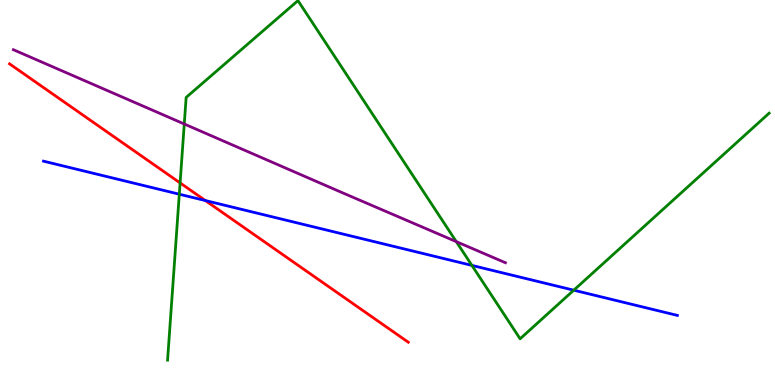[{'lines': ['blue', 'red'], 'intersections': [{'x': 2.65, 'y': 4.79}]}, {'lines': ['green', 'red'], 'intersections': [{'x': 2.32, 'y': 5.25}]}, {'lines': ['purple', 'red'], 'intersections': []}, {'lines': ['blue', 'green'], 'intersections': [{'x': 2.31, 'y': 4.96}, {'x': 6.09, 'y': 3.11}, {'x': 7.4, 'y': 2.46}]}, {'lines': ['blue', 'purple'], 'intersections': []}, {'lines': ['green', 'purple'], 'intersections': [{'x': 2.38, 'y': 6.78}, {'x': 5.89, 'y': 3.72}]}]